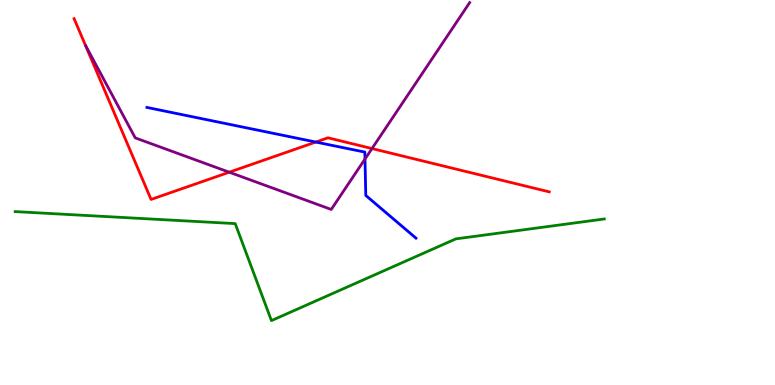[{'lines': ['blue', 'red'], 'intersections': [{'x': 4.08, 'y': 6.31}]}, {'lines': ['green', 'red'], 'intersections': []}, {'lines': ['purple', 'red'], 'intersections': [{'x': 2.96, 'y': 5.53}, {'x': 4.8, 'y': 6.14}]}, {'lines': ['blue', 'green'], 'intersections': []}, {'lines': ['blue', 'purple'], 'intersections': [{'x': 4.71, 'y': 5.87}]}, {'lines': ['green', 'purple'], 'intersections': []}]